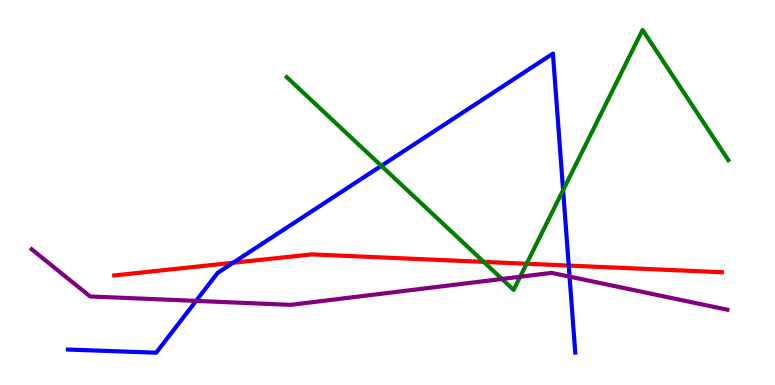[{'lines': ['blue', 'red'], 'intersections': [{'x': 3.01, 'y': 3.17}, {'x': 7.34, 'y': 3.1}]}, {'lines': ['green', 'red'], 'intersections': [{'x': 6.24, 'y': 3.2}, {'x': 6.79, 'y': 3.15}]}, {'lines': ['purple', 'red'], 'intersections': []}, {'lines': ['blue', 'green'], 'intersections': [{'x': 4.92, 'y': 5.69}, {'x': 7.27, 'y': 5.06}]}, {'lines': ['blue', 'purple'], 'intersections': [{'x': 2.53, 'y': 2.18}, {'x': 7.35, 'y': 2.81}]}, {'lines': ['green', 'purple'], 'intersections': [{'x': 6.48, 'y': 2.75}, {'x': 6.71, 'y': 2.81}]}]